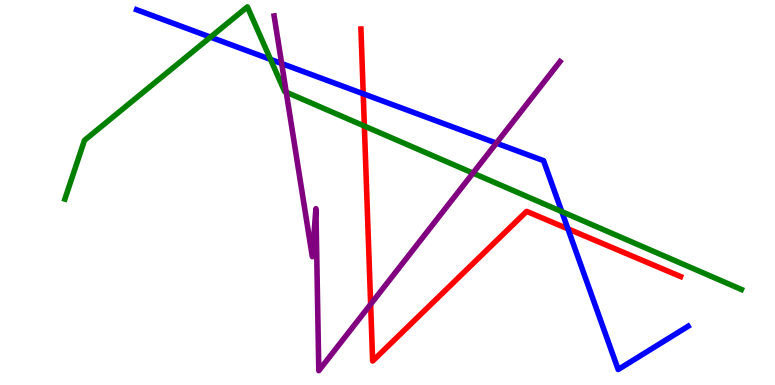[{'lines': ['blue', 'red'], 'intersections': [{'x': 4.69, 'y': 7.56}, {'x': 7.33, 'y': 4.06}]}, {'lines': ['green', 'red'], 'intersections': [{'x': 4.7, 'y': 6.73}]}, {'lines': ['purple', 'red'], 'intersections': [{'x': 4.78, 'y': 2.1}]}, {'lines': ['blue', 'green'], 'intersections': [{'x': 2.72, 'y': 9.04}, {'x': 3.49, 'y': 8.46}, {'x': 7.25, 'y': 4.5}]}, {'lines': ['blue', 'purple'], 'intersections': [{'x': 3.63, 'y': 8.35}, {'x': 6.4, 'y': 6.28}]}, {'lines': ['green', 'purple'], 'intersections': [{'x': 3.69, 'y': 7.61}, {'x': 6.1, 'y': 5.5}]}]